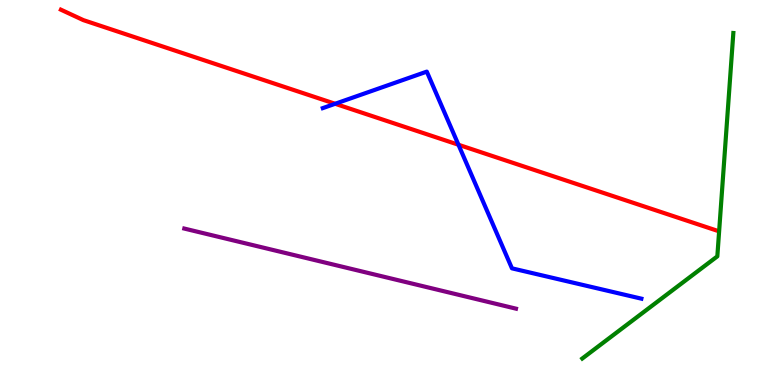[{'lines': ['blue', 'red'], 'intersections': [{'x': 4.32, 'y': 7.3}, {'x': 5.92, 'y': 6.24}]}, {'lines': ['green', 'red'], 'intersections': []}, {'lines': ['purple', 'red'], 'intersections': []}, {'lines': ['blue', 'green'], 'intersections': []}, {'lines': ['blue', 'purple'], 'intersections': []}, {'lines': ['green', 'purple'], 'intersections': []}]